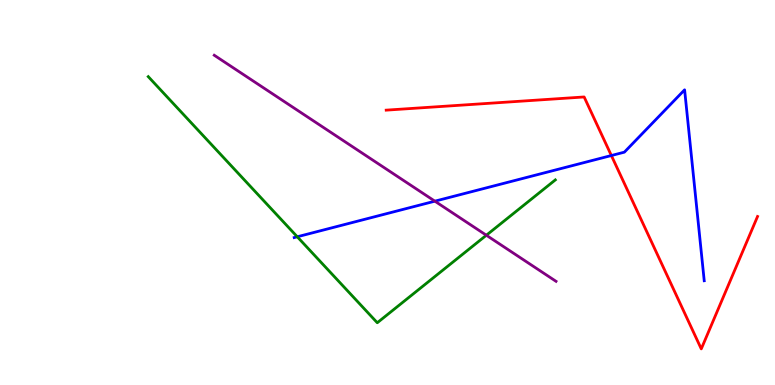[{'lines': ['blue', 'red'], 'intersections': [{'x': 7.89, 'y': 5.96}]}, {'lines': ['green', 'red'], 'intersections': []}, {'lines': ['purple', 'red'], 'intersections': []}, {'lines': ['blue', 'green'], 'intersections': [{'x': 3.84, 'y': 3.85}]}, {'lines': ['blue', 'purple'], 'intersections': [{'x': 5.61, 'y': 4.77}]}, {'lines': ['green', 'purple'], 'intersections': [{'x': 6.28, 'y': 3.89}]}]